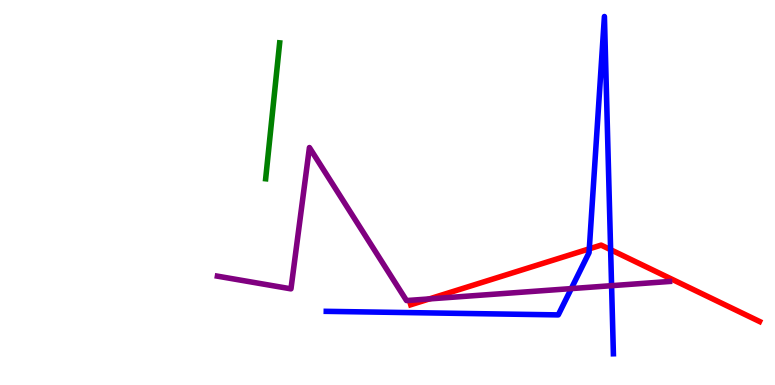[{'lines': ['blue', 'red'], 'intersections': [{'x': 7.6, 'y': 3.54}, {'x': 7.88, 'y': 3.51}]}, {'lines': ['green', 'red'], 'intersections': []}, {'lines': ['purple', 'red'], 'intersections': [{'x': 5.54, 'y': 2.24}]}, {'lines': ['blue', 'green'], 'intersections': []}, {'lines': ['blue', 'purple'], 'intersections': [{'x': 7.37, 'y': 2.5}, {'x': 7.89, 'y': 2.58}]}, {'lines': ['green', 'purple'], 'intersections': []}]